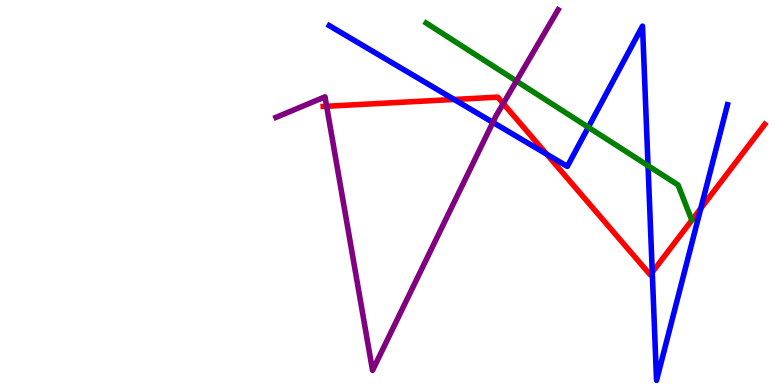[{'lines': ['blue', 'red'], 'intersections': [{'x': 5.86, 'y': 7.42}, {'x': 7.05, 'y': 5.99}, {'x': 8.42, 'y': 2.93}, {'x': 9.04, 'y': 4.59}]}, {'lines': ['green', 'red'], 'intersections': []}, {'lines': ['purple', 'red'], 'intersections': [{'x': 4.21, 'y': 7.24}, {'x': 6.49, 'y': 7.31}]}, {'lines': ['blue', 'green'], 'intersections': [{'x': 7.59, 'y': 6.69}, {'x': 8.36, 'y': 5.7}]}, {'lines': ['blue', 'purple'], 'intersections': [{'x': 6.36, 'y': 6.82}]}, {'lines': ['green', 'purple'], 'intersections': [{'x': 6.66, 'y': 7.9}]}]